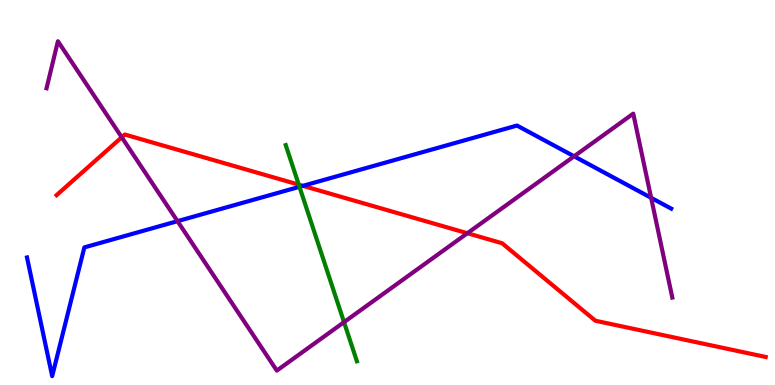[{'lines': ['blue', 'red'], 'intersections': [{'x': 3.91, 'y': 5.17}]}, {'lines': ['green', 'red'], 'intersections': [{'x': 3.85, 'y': 5.2}]}, {'lines': ['purple', 'red'], 'intersections': [{'x': 1.57, 'y': 6.43}, {'x': 6.03, 'y': 3.94}]}, {'lines': ['blue', 'green'], 'intersections': [{'x': 3.86, 'y': 5.15}]}, {'lines': ['blue', 'purple'], 'intersections': [{'x': 2.29, 'y': 4.26}, {'x': 7.41, 'y': 5.94}, {'x': 8.4, 'y': 4.86}]}, {'lines': ['green', 'purple'], 'intersections': [{'x': 4.44, 'y': 1.63}]}]